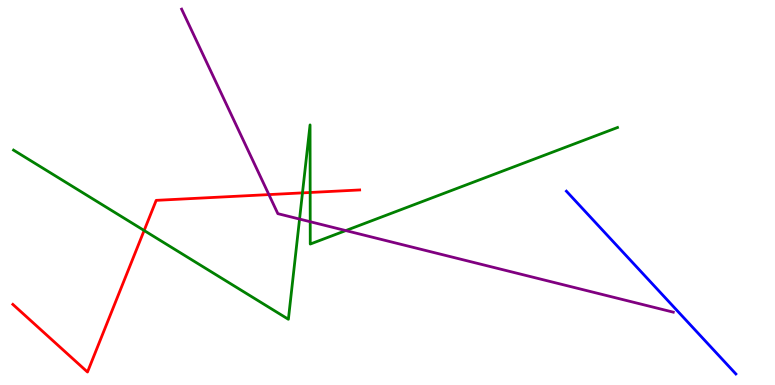[{'lines': ['blue', 'red'], 'intersections': []}, {'lines': ['green', 'red'], 'intersections': [{'x': 1.86, 'y': 4.01}, {'x': 3.9, 'y': 4.99}, {'x': 4.0, 'y': 5.0}]}, {'lines': ['purple', 'red'], 'intersections': [{'x': 3.47, 'y': 4.95}]}, {'lines': ['blue', 'green'], 'intersections': []}, {'lines': ['blue', 'purple'], 'intersections': []}, {'lines': ['green', 'purple'], 'intersections': [{'x': 3.87, 'y': 4.31}, {'x': 4.0, 'y': 4.24}, {'x': 4.46, 'y': 4.01}]}]